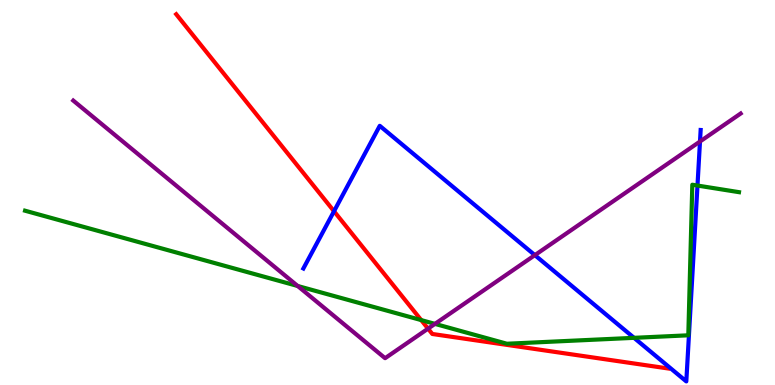[{'lines': ['blue', 'red'], 'intersections': [{'x': 4.31, 'y': 4.51}]}, {'lines': ['green', 'red'], 'intersections': [{'x': 5.43, 'y': 1.69}]}, {'lines': ['purple', 'red'], 'intersections': [{'x': 5.52, 'y': 1.46}]}, {'lines': ['blue', 'green'], 'intersections': [{'x': 8.18, 'y': 1.23}, {'x': 9.0, 'y': 5.18}]}, {'lines': ['blue', 'purple'], 'intersections': [{'x': 6.9, 'y': 3.37}, {'x': 9.03, 'y': 6.32}]}, {'lines': ['green', 'purple'], 'intersections': [{'x': 3.84, 'y': 2.57}, {'x': 5.61, 'y': 1.59}]}]